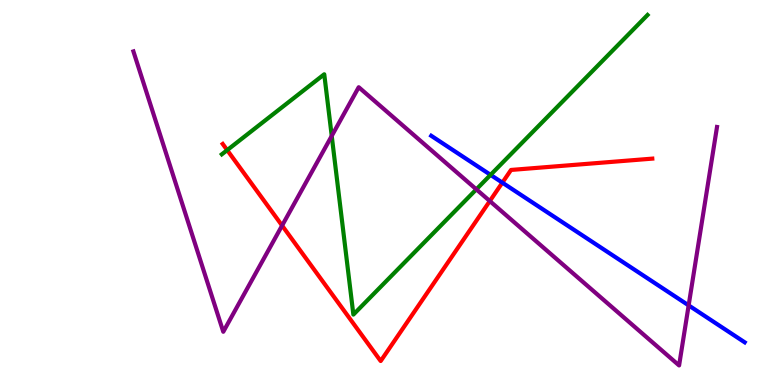[{'lines': ['blue', 'red'], 'intersections': [{'x': 6.48, 'y': 5.26}]}, {'lines': ['green', 'red'], 'intersections': [{'x': 2.93, 'y': 6.1}]}, {'lines': ['purple', 'red'], 'intersections': [{'x': 3.64, 'y': 4.14}, {'x': 6.32, 'y': 4.78}]}, {'lines': ['blue', 'green'], 'intersections': [{'x': 6.33, 'y': 5.46}]}, {'lines': ['blue', 'purple'], 'intersections': [{'x': 8.89, 'y': 2.07}]}, {'lines': ['green', 'purple'], 'intersections': [{'x': 4.28, 'y': 6.47}, {'x': 6.15, 'y': 5.08}]}]